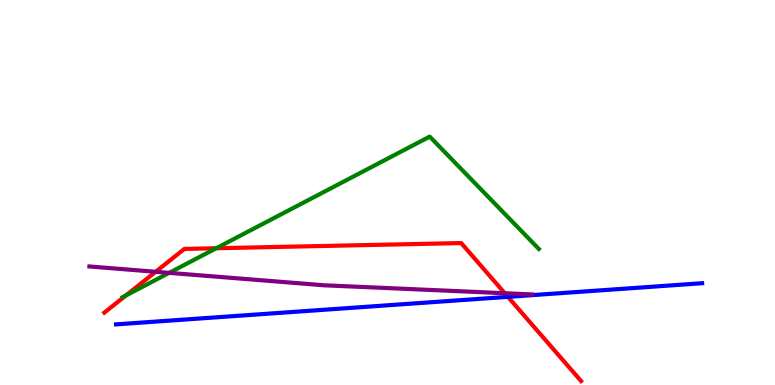[{'lines': ['blue', 'red'], 'intersections': [{'x': 6.55, 'y': 2.29}]}, {'lines': ['green', 'red'], 'intersections': [{'x': 1.62, 'y': 2.32}, {'x': 2.79, 'y': 3.55}]}, {'lines': ['purple', 'red'], 'intersections': [{'x': 2.01, 'y': 2.94}, {'x': 6.51, 'y': 2.38}]}, {'lines': ['blue', 'green'], 'intersections': []}, {'lines': ['blue', 'purple'], 'intersections': []}, {'lines': ['green', 'purple'], 'intersections': [{'x': 2.18, 'y': 2.91}]}]